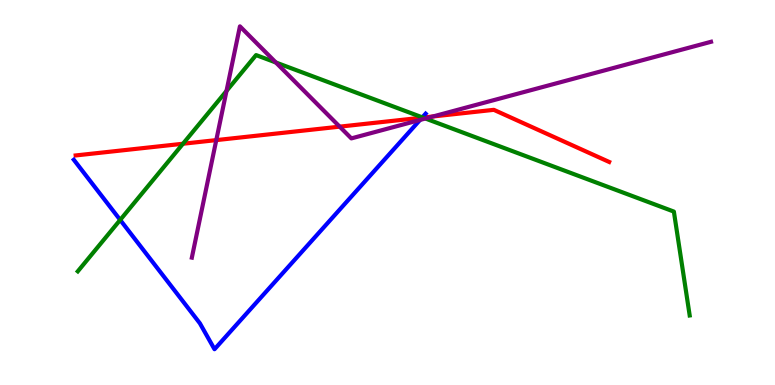[{'lines': ['blue', 'red'], 'intersections': [{'x': 5.45, 'y': 6.94}]}, {'lines': ['green', 'red'], 'intersections': [{'x': 2.36, 'y': 6.27}, {'x': 5.46, 'y': 6.95}]}, {'lines': ['purple', 'red'], 'intersections': [{'x': 2.79, 'y': 6.36}, {'x': 4.38, 'y': 6.71}, {'x': 5.59, 'y': 6.97}]}, {'lines': ['blue', 'green'], 'intersections': [{'x': 1.55, 'y': 4.29}, {'x': 5.45, 'y': 6.95}]}, {'lines': ['blue', 'purple'], 'intersections': [{'x': 5.42, 'y': 6.88}]}, {'lines': ['green', 'purple'], 'intersections': [{'x': 2.92, 'y': 7.64}, {'x': 3.56, 'y': 8.38}, {'x': 5.49, 'y': 6.92}]}]